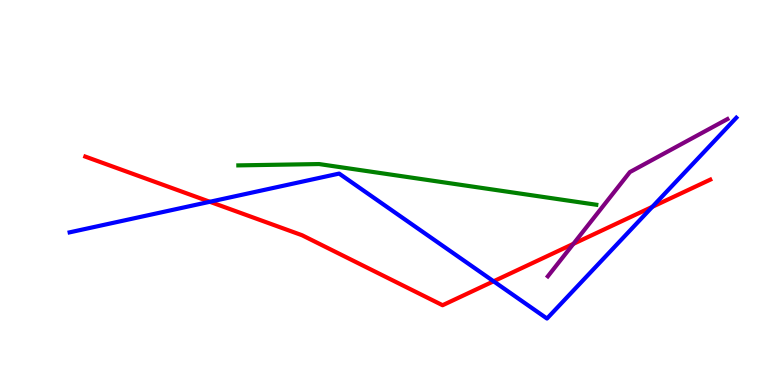[{'lines': ['blue', 'red'], 'intersections': [{'x': 2.71, 'y': 4.76}, {'x': 6.37, 'y': 2.69}, {'x': 8.42, 'y': 4.63}]}, {'lines': ['green', 'red'], 'intersections': []}, {'lines': ['purple', 'red'], 'intersections': [{'x': 7.4, 'y': 3.67}]}, {'lines': ['blue', 'green'], 'intersections': []}, {'lines': ['blue', 'purple'], 'intersections': []}, {'lines': ['green', 'purple'], 'intersections': []}]